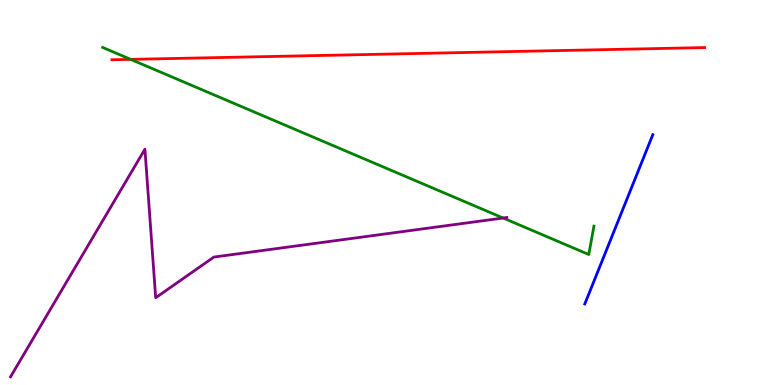[{'lines': ['blue', 'red'], 'intersections': []}, {'lines': ['green', 'red'], 'intersections': [{'x': 1.69, 'y': 8.46}]}, {'lines': ['purple', 'red'], 'intersections': []}, {'lines': ['blue', 'green'], 'intersections': []}, {'lines': ['blue', 'purple'], 'intersections': []}, {'lines': ['green', 'purple'], 'intersections': [{'x': 6.49, 'y': 4.34}]}]